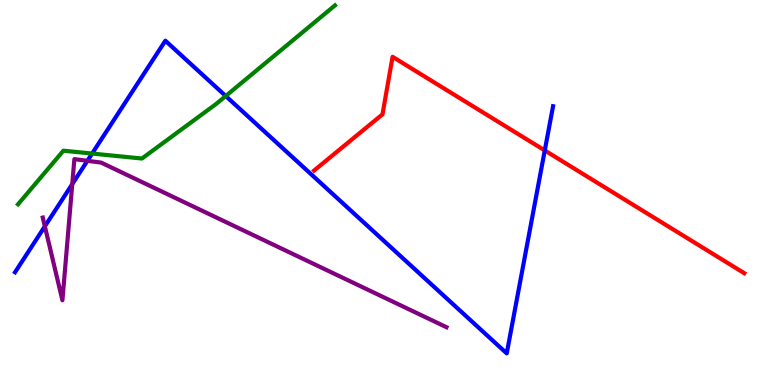[{'lines': ['blue', 'red'], 'intersections': [{'x': 7.03, 'y': 6.09}]}, {'lines': ['green', 'red'], 'intersections': []}, {'lines': ['purple', 'red'], 'intersections': []}, {'lines': ['blue', 'green'], 'intersections': [{'x': 1.19, 'y': 6.01}, {'x': 2.91, 'y': 7.51}]}, {'lines': ['blue', 'purple'], 'intersections': [{'x': 0.579, 'y': 4.12}, {'x': 0.932, 'y': 5.22}, {'x': 1.13, 'y': 5.82}]}, {'lines': ['green', 'purple'], 'intersections': []}]